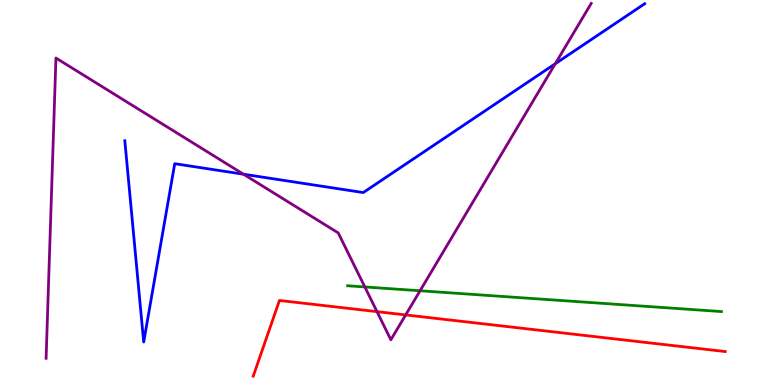[{'lines': ['blue', 'red'], 'intersections': []}, {'lines': ['green', 'red'], 'intersections': []}, {'lines': ['purple', 'red'], 'intersections': [{'x': 4.86, 'y': 1.91}, {'x': 5.23, 'y': 1.82}]}, {'lines': ['blue', 'green'], 'intersections': []}, {'lines': ['blue', 'purple'], 'intersections': [{'x': 3.14, 'y': 5.47}, {'x': 7.16, 'y': 8.34}]}, {'lines': ['green', 'purple'], 'intersections': [{'x': 4.71, 'y': 2.55}, {'x': 5.42, 'y': 2.45}]}]